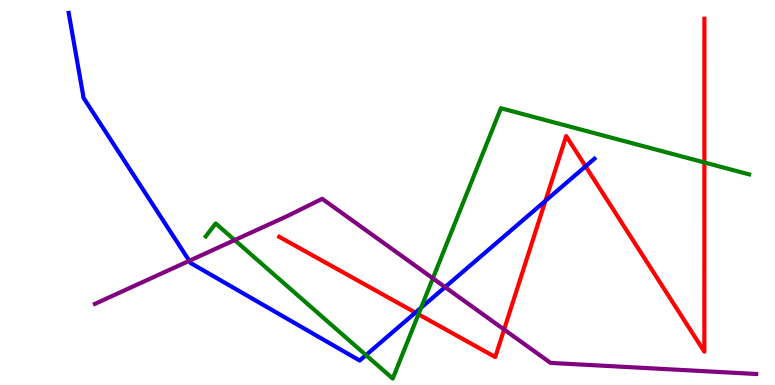[{'lines': ['blue', 'red'], 'intersections': [{'x': 5.36, 'y': 1.88}, {'x': 7.04, 'y': 4.78}, {'x': 7.56, 'y': 5.68}]}, {'lines': ['green', 'red'], 'intersections': [{'x': 5.4, 'y': 1.84}, {'x': 9.09, 'y': 5.78}]}, {'lines': ['purple', 'red'], 'intersections': [{'x': 6.5, 'y': 1.44}]}, {'lines': ['blue', 'green'], 'intersections': [{'x': 4.72, 'y': 0.776}, {'x': 5.43, 'y': 2.01}]}, {'lines': ['blue', 'purple'], 'intersections': [{'x': 2.44, 'y': 3.23}, {'x': 5.74, 'y': 2.54}]}, {'lines': ['green', 'purple'], 'intersections': [{'x': 3.03, 'y': 3.76}, {'x': 5.59, 'y': 2.77}]}]